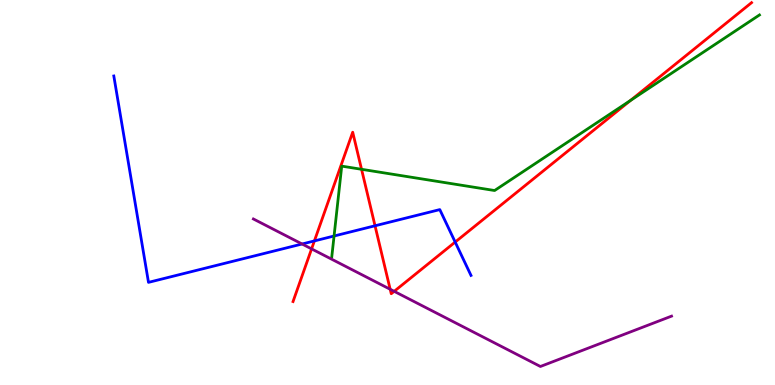[{'lines': ['blue', 'red'], 'intersections': [{'x': 4.06, 'y': 3.74}, {'x': 4.84, 'y': 4.14}, {'x': 5.87, 'y': 3.71}]}, {'lines': ['green', 'red'], 'intersections': [{'x': 4.67, 'y': 5.6}, {'x': 8.14, 'y': 7.39}]}, {'lines': ['purple', 'red'], 'intersections': [{'x': 4.02, 'y': 3.54}, {'x': 5.03, 'y': 2.49}, {'x': 5.09, 'y': 2.43}]}, {'lines': ['blue', 'green'], 'intersections': [{'x': 4.31, 'y': 3.87}]}, {'lines': ['blue', 'purple'], 'intersections': [{'x': 3.9, 'y': 3.66}]}, {'lines': ['green', 'purple'], 'intersections': []}]